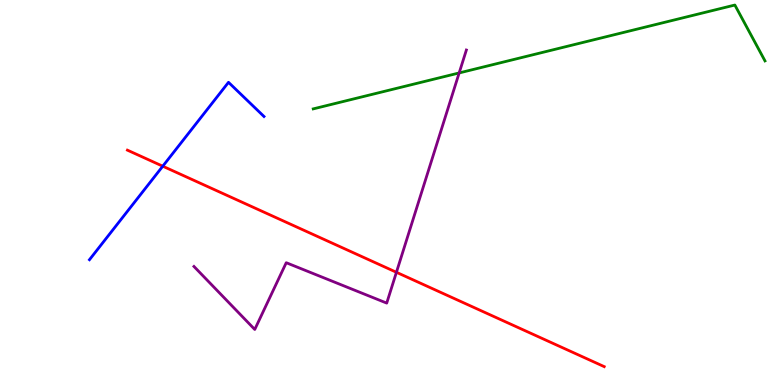[{'lines': ['blue', 'red'], 'intersections': [{'x': 2.1, 'y': 5.68}]}, {'lines': ['green', 'red'], 'intersections': []}, {'lines': ['purple', 'red'], 'intersections': [{'x': 5.12, 'y': 2.93}]}, {'lines': ['blue', 'green'], 'intersections': []}, {'lines': ['blue', 'purple'], 'intersections': []}, {'lines': ['green', 'purple'], 'intersections': [{'x': 5.92, 'y': 8.11}]}]